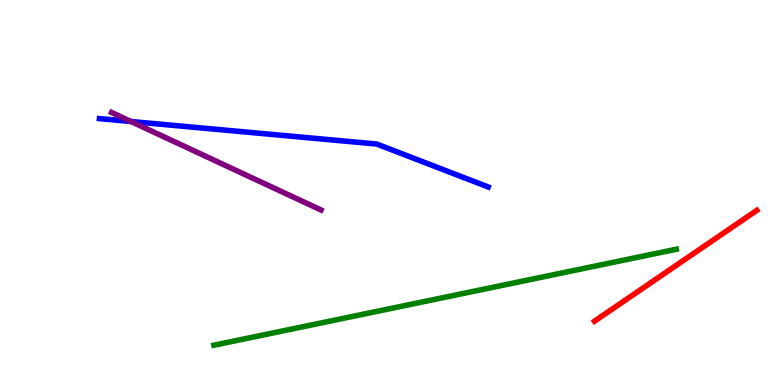[{'lines': ['blue', 'red'], 'intersections': []}, {'lines': ['green', 'red'], 'intersections': []}, {'lines': ['purple', 'red'], 'intersections': []}, {'lines': ['blue', 'green'], 'intersections': []}, {'lines': ['blue', 'purple'], 'intersections': [{'x': 1.69, 'y': 6.84}]}, {'lines': ['green', 'purple'], 'intersections': []}]